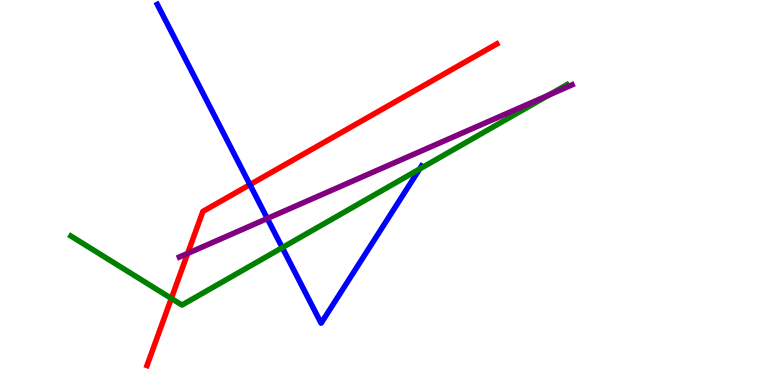[{'lines': ['blue', 'red'], 'intersections': [{'x': 3.22, 'y': 5.2}]}, {'lines': ['green', 'red'], 'intersections': [{'x': 2.21, 'y': 2.25}]}, {'lines': ['purple', 'red'], 'intersections': [{'x': 2.42, 'y': 3.42}]}, {'lines': ['blue', 'green'], 'intersections': [{'x': 3.64, 'y': 3.57}, {'x': 5.41, 'y': 5.61}]}, {'lines': ['blue', 'purple'], 'intersections': [{'x': 3.45, 'y': 4.33}]}, {'lines': ['green', 'purple'], 'intersections': [{'x': 7.08, 'y': 7.53}]}]